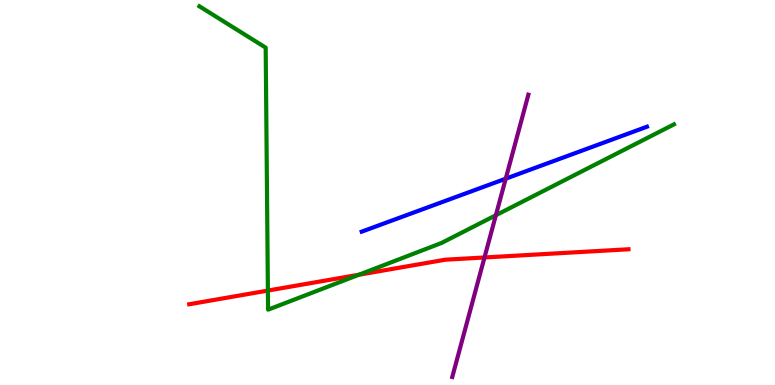[{'lines': ['blue', 'red'], 'intersections': []}, {'lines': ['green', 'red'], 'intersections': [{'x': 3.46, 'y': 2.45}, {'x': 4.63, 'y': 2.86}]}, {'lines': ['purple', 'red'], 'intersections': [{'x': 6.25, 'y': 3.31}]}, {'lines': ['blue', 'green'], 'intersections': []}, {'lines': ['blue', 'purple'], 'intersections': [{'x': 6.53, 'y': 5.36}]}, {'lines': ['green', 'purple'], 'intersections': [{'x': 6.4, 'y': 4.41}]}]